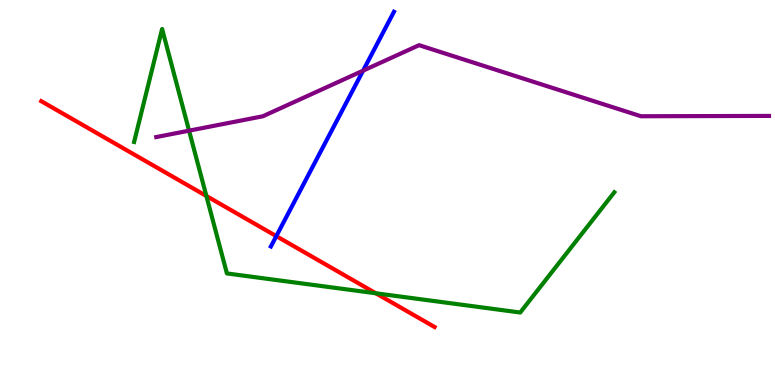[{'lines': ['blue', 'red'], 'intersections': [{'x': 3.57, 'y': 3.87}]}, {'lines': ['green', 'red'], 'intersections': [{'x': 2.66, 'y': 4.91}, {'x': 4.85, 'y': 2.38}]}, {'lines': ['purple', 'red'], 'intersections': []}, {'lines': ['blue', 'green'], 'intersections': []}, {'lines': ['blue', 'purple'], 'intersections': [{'x': 4.68, 'y': 8.16}]}, {'lines': ['green', 'purple'], 'intersections': [{'x': 2.44, 'y': 6.61}]}]